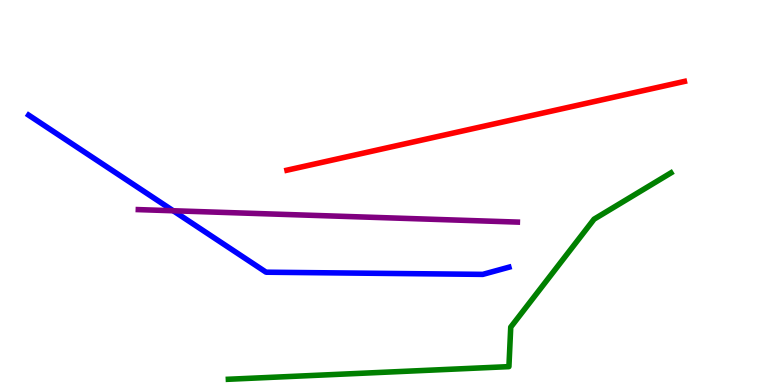[{'lines': ['blue', 'red'], 'intersections': []}, {'lines': ['green', 'red'], 'intersections': []}, {'lines': ['purple', 'red'], 'intersections': []}, {'lines': ['blue', 'green'], 'intersections': []}, {'lines': ['blue', 'purple'], 'intersections': [{'x': 2.23, 'y': 4.53}]}, {'lines': ['green', 'purple'], 'intersections': []}]